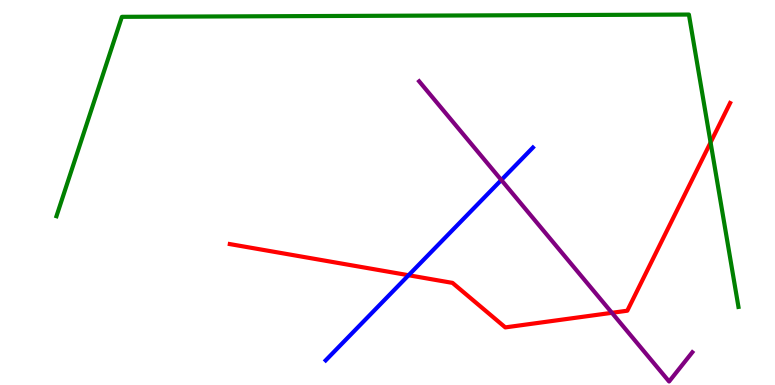[{'lines': ['blue', 'red'], 'intersections': [{'x': 5.27, 'y': 2.85}]}, {'lines': ['green', 'red'], 'intersections': [{'x': 9.17, 'y': 6.3}]}, {'lines': ['purple', 'red'], 'intersections': [{'x': 7.9, 'y': 1.88}]}, {'lines': ['blue', 'green'], 'intersections': []}, {'lines': ['blue', 'purple'], 'intersections': [{'x': 6.47, 'y': 5.32}]}, {'lines': ['green', 'purple'], 'intersections': []}]